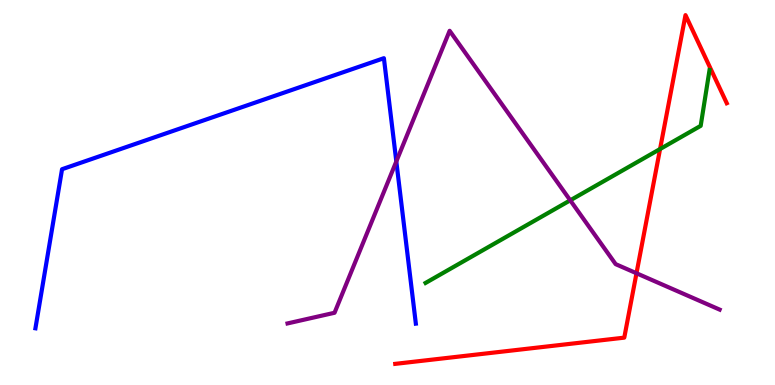[{'lines': ['blue', 'red'], 'intersections': []}, {'lines': ['green', 'red'], 'intersections': [{'x': 8.52, 'y': 6.13}]}, {'lines': ['purple', 'red'], 'intersections': [{'x': 8.21, 'y': 2.9}]}, {'lines': ['blue', 'green'], 'intersections': []}, {'lines': ['blue', 'purple'], 'intersections': [{'x': 5.11, 'y': 5.81}]}, {'lines': ['green', 'purple'], 'intersections': [{'x': 7.36, 'y': 4.8}]}]